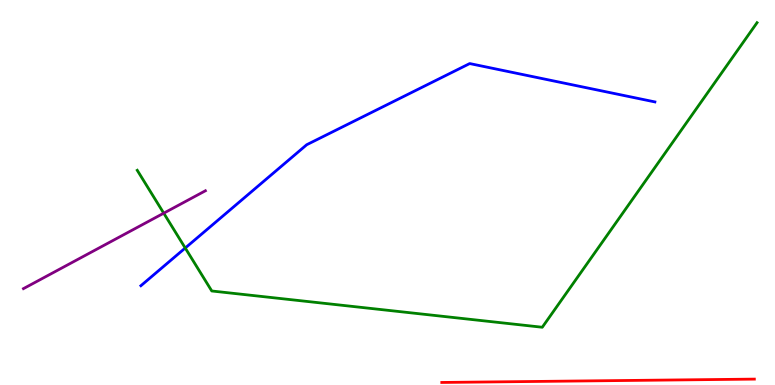[{'lines': ['blue', 'red'], 'intersections': []}, {'lines': ['green', 'red'], 'intersections': []}, {'lines': ['purple', 'red'], 'intersections': []}, {'lines': ['blue', 'green'], 'intersections': [{'x': 2.39, 'y': 3.56}]}, {'lines': ['blue', 'purple'], 'intersections': []}, {'lines': ['green', 'purple'], 'intersections': [{'x': 2.11, 'y': 4.46}]}]